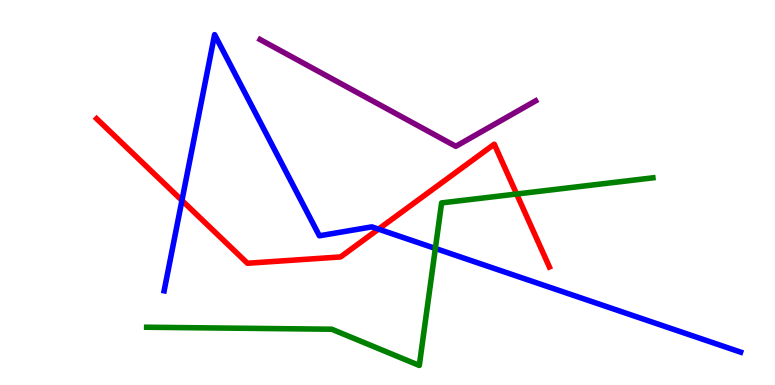[{'lines': ['blue', 'red'], 'intersections': [{'x': 2.35, 'y': 4.79}, {'x': 4.88, 'y': 4.05}]}, {'lines': ['green', 'red'], 'intersections': [{'x': 6.67, 'y': 4.96}]}, {'lines': ['purple', 'red'], 'intersections': []}, {'lines': ['blue', 'green'], 'intersections': [{'x': 5.62, 'y': 3.55}]}, {'lines': ['blue', 'purple'], 'intersections': []}, {'lines': ['green', 'purple'], 'intersections': []}]